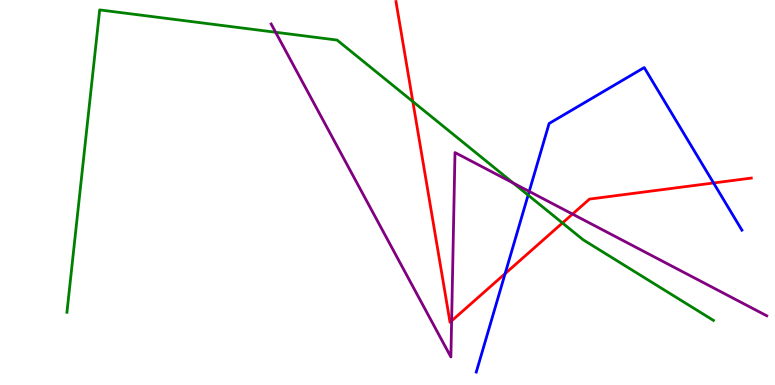[{'lines': ['blue', 'red'], 'intersections': [{'x': 6.52, 'y': 2.89}, {'x': 9.21, 'y': 5.25}]}, {'lines': ['green', 'red'], 'intersections': [{'x': 5.33, 'y': 7.36}, {'x': 7.26, 'y': 4.21}]}, {'lines': ['purple', 'red'], 'intersections': [{'x': 5.83, 'y': 1.67}, {'x': 7.39, 'y': 4.44}]}, {'lines': ['blue', 'green'], 'intersections': [{'x': 6.81, 'y': 4.93}]}, {'lines': ['blue', 'purple'], 'intersections': [{'x': 6.83, 'y': 5.03}]}, {'lines': ['green', 'purple'], 'intersections': [{'x': 3.56, 'y': 9.16}, {'x': 6.62, 'y': 5.24}]}]